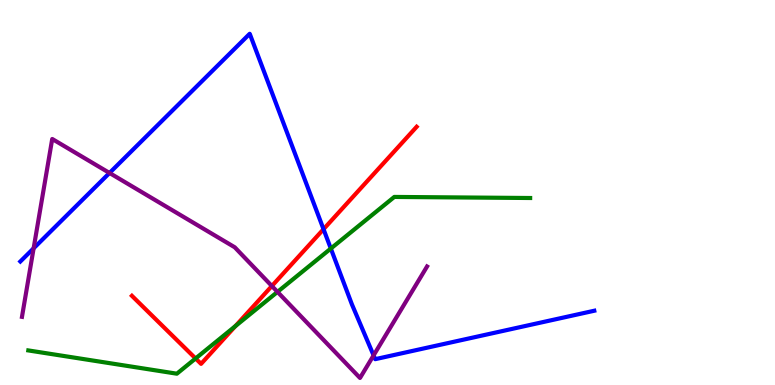[{'lines': ['blue', 'red'], 'intersections': [{'x': 4.17, 'y': 4.05}]}, {'lines': ['green', 'red'], 'intersections': [{'x': 2.52, 'y': 0.689}, {'x': 3.04, 'y': 1.53}]}, {'lines': ['purple', 'red'], 'intersections': [{'x': 3.51, 'y': 2.57}]}, {'lines': ['blue', 'green'], 'intersections': [{'x': 4.27, 'y': 3.54}]}, {'lines': ['blue', 'purple'], 'intersections': [{'x': 0.434, 'y': 3.55}, {'x': 1.41, 'y': 5.51}, {'x': 4.82, 'y': 0.77}]}, {'lines': ['green', 'purple'], 'intersections': [{'x': 3.58, 'y': 2.42}]}]